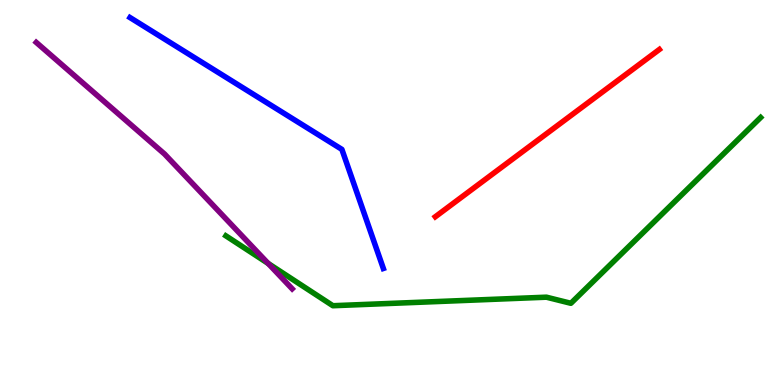[{'lines': ['blue', 'red'], 'intersections': []}, {'lines': ['green', 'red'], 'intersections': []}, {'lines': ['purple', 'red'], 'intersections': []}, {'lines': ['blue', 'green'], 'intersections': []}, {'lines': ['blue', 'purple'], 'intersections': []}, {'lines': ['green', 'purple'], 'intersections': [{'x': 3.46, 'y': 3.16}]}]